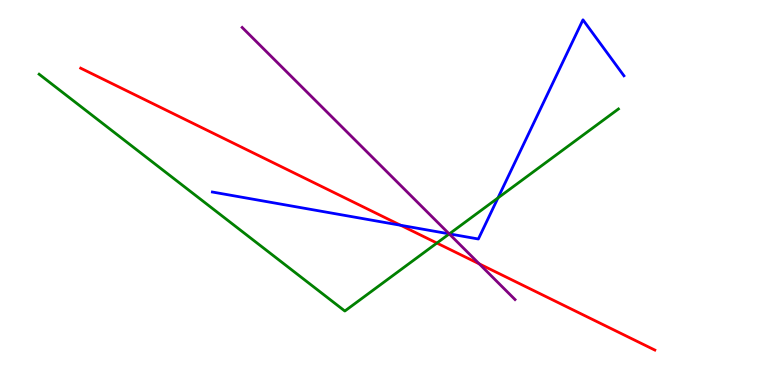[{'lines': ['blue', 'red'], 'intersections': [{'x': 5.17, 'y': 4.15}]}, {'lines': ['green', 'red'], 'intersections': [{'x': 5.64, 'y': 3.69}]}, {'lines': ['purple', 'red'], 'intersections': [{'x': 6.18, 'y': 3.15}]}, {'lines': ['blue', 'green'], 'intersections': [{'x': 5.8, 'y': 3.93}, {'x': 6.43, 'y': 4.86}]}, {'lines': ['blue', 'purple'], 'intersections': [{'x': 5.8, 'y': 3.93}]}, {'lines': ['green', 'purple'], 'intersections': [{'x': 5.8, 'y': 3.92}]}]